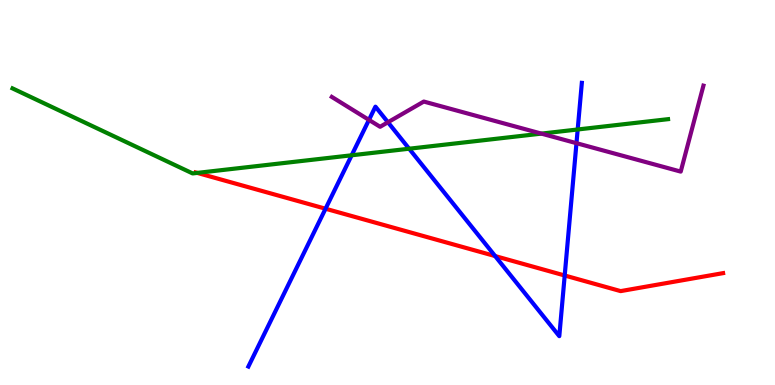[{'lines': ['blue', 'red'], 'intersections': [{'x': 4.2, 'y': 4.58}, {'x': 6.39, 'y': 3.35}, {'x': 7.29, 'y': 2.84}]}, {'lines': ['green', 'red'], 'intersections': [{'x': 2.55, 'y': 5.51}]}, {'lines': ['purple', 'red'], 'intersections': []}, {'lines': ['blue', 'green'], 'intersections': [{'x': 4.54, 'y': 5.97}, {'x': 5.28, 'y': 6.14}, {'x': 7.45, 'y': 6.64}]}, {'lines': ['blue', 'purple'], 'intersections': [{'x': 4.76, 'y': 6.89}, {'x': 5.01, 'y': 6.82}, {'x': 7.44, 'y': 6.28}]}, {'lines': ['green', 'purple'], 'intersections': [{'x': 6.99, 'y': 6.53}]}]